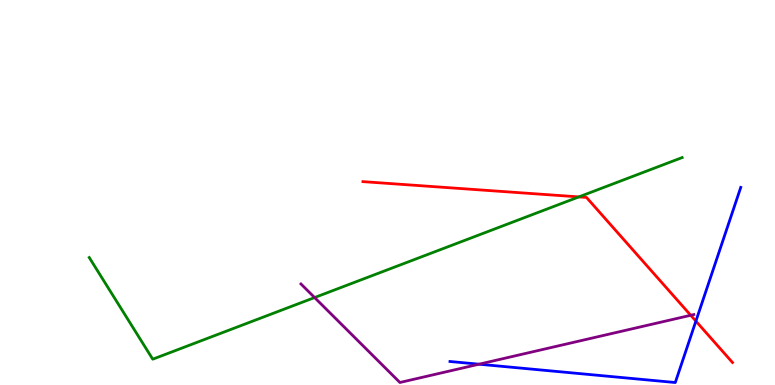[{'lines': ['blue', 'red'], 'intersections': [{'x': 8.98, 'y': 1.66}]}, {'lines': ['green', 'red'], 'intersections': [{'x': 7.47, 'y': 4.89}]}, {'lines': ['purple', 'red'], 'intersections': [{'x': 8.91, 'y': 1.81}]}, {'lines': ['blue', 'green'], 'intersections': []}, {'lines': ['blue', 'purple'], 'intersections': [{'x': 6.18, 'y': 0.54}]}, {'lines': ['green', 'purple'], 'intersections': [{'x': 4.06, 'y': 2.27}]}]